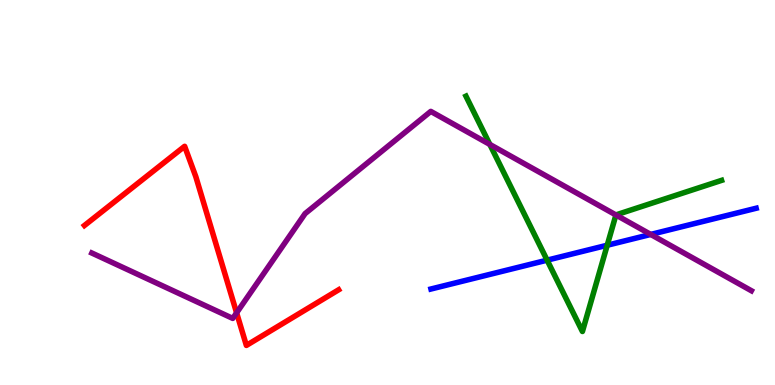[{'lines': ['blue', 'red'], 'intersections': []}, {'lines': ['green', 'red'], 'intersections': []}, {'lines': ['purple', 'red'], 'intersections': [{'x': 3.05, 'y': 1.87}]}, {'lines': ['blue', 'green'], 'intersections': [{'x': 7.06, 'y': 3.24}, {'x': 7.84, 'y': 3.63}]}, {'lines': ['blue', 'purple'], 'intersections': [{'x': 8.4, 'y': 3.91}]}, {'lines': ['green', 'purple'], 'intersections': [{'x': 6.32, 'y': 6.25}, {'x': 7.95, 'y': 4.42}]}]